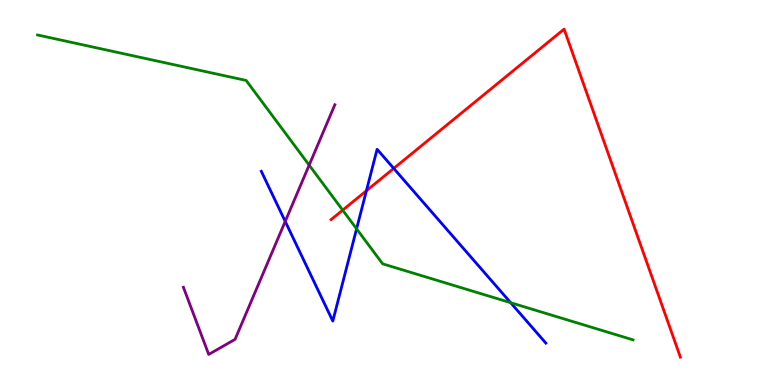[{'lines': ['blue', 'red'], 'intersections': [{'x': 4.73, 'y': 5.05}, {'x': 5.08, 'y': 5.63}]}, {'lines': ['green', 'red'], 'intersections': [{'x': 4.42, 'y': 4.54}]}, {'lines': ['purple', 'red'], 'intersections': []}, {'lines': ['blue', 'green'], 'intersections': [{'x': 4.6, 'y': 4.06}, {'x': 6.59, 'y': 2.14}]}, {'lines': ['blue', 'purple'], 'intersections': [{'x': 3.68, 'y': 4.25}]}, {'lines': ['green', 'purple'], 'intersections': [{'x': 3.99, 'y': 5.71}]}]